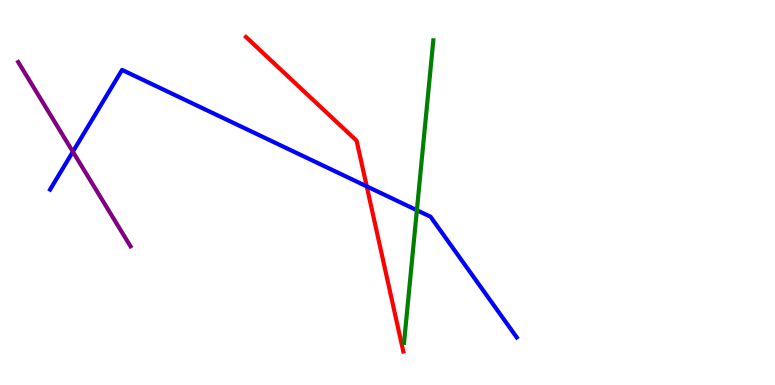[{'lines': ['blue', 'red'], 'intersections': [{'x': 4.73, 'y': 5.16}]}, {'lines': ['green', 'red'], 'intersections': []}, {'lines': ['purple', 'red'], 'intersections': []}, {'lines': ['blue', 'green'], 'intersections': [{'x': 5.38, 'y': 4.54}]}, {'lines': ['blue', 'purple'], 'intersections': [{'x': 0.94, 'y': 6.06}]}, {'lines': ['green', 'purple'], 'intersections': []}]